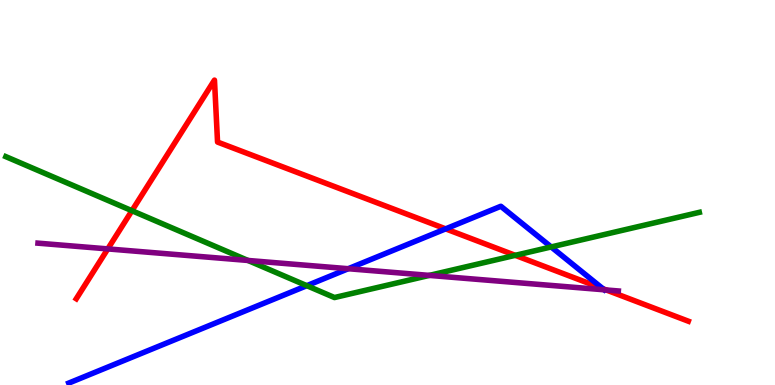[{'lines': ['blue', 'red'], 'intersections': [{'x': 5.75, 'y': 4.06}, {'x': 7.78, 'y': 2.5}]}, {'lines': ['green', 'red'], 'intersections': [{'x': 1.7, 'y': 4.53}, {'x': 6.65, 'y': 3.37}]}, {'lines': ['purple', 'red'], 'intersections': [{'x': 1.39, 'y': 3.53}, {'x': 7.82, 'y': 2.47}]}, {'lines': ['blue', 'green'], 'intersections': [{'x': 3.96, 'y': 2.58}, {'x': 7.11, 'y': 3.59}]}, {'lines': ['blue', 'purple'], 'intersections': [{'x': 4.49, 'y': 3.02}]}, {'lines': ['green', 'purple'], 'intersections': [{'x': 3.2, 'y': 3.23}, {'x': 5.54, 'y': 2.85}]}]